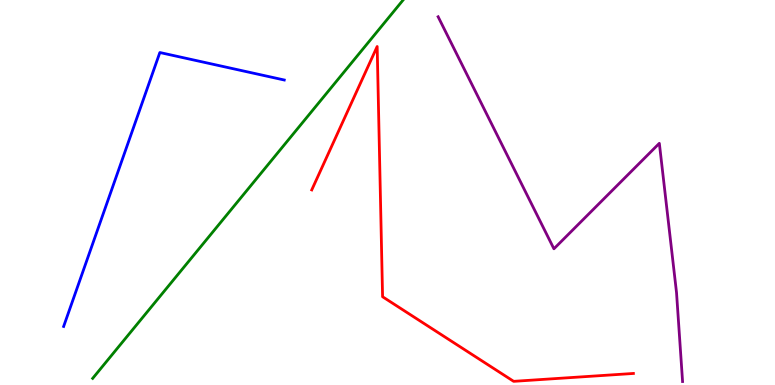[{'lines': ['blue', 'red'], 'intersections': []}, {'lines': ['green', 'red'], 'intersections': []}, {'lines': ['purple', 'red'], 'intersections': []}, {'lines': ['blue', 'green'], 'intersections': []}, {'lines': ['blue', 'purple'], 'intersections': []}, {'lines': ['green', 'purple'], 'intersections': []}]